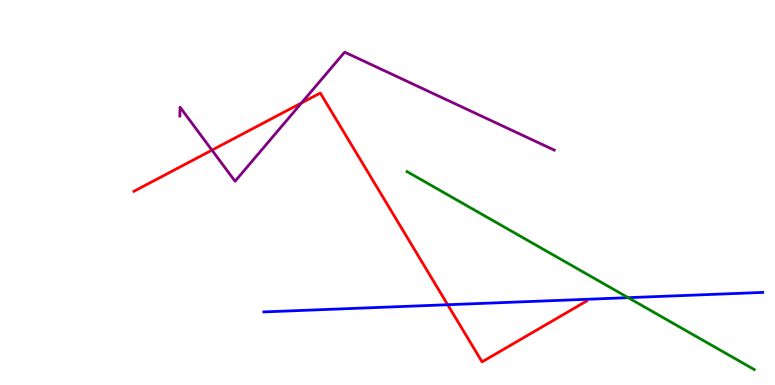[{'lines': ['blue', 'red'], 'intersections': [{'x': 5.78, 'y': 2.09}]}, {'lines': ['green', 'red'], 'intersections': []}, {'lines': ['purple', 'red'], 'intersections': [{'x': 2.73, 'y': 6.1}, {'x': 3.89, 'y': 7.33}]}, {'lines': ['blue', 'green'], 'intersections': [{'x': 8.11, 'y': 2.27}]}, {'lines': ['blue', 'purple'], 'intersections': []}, {'lines': ['green', 'purple'], 'intersections': []}]